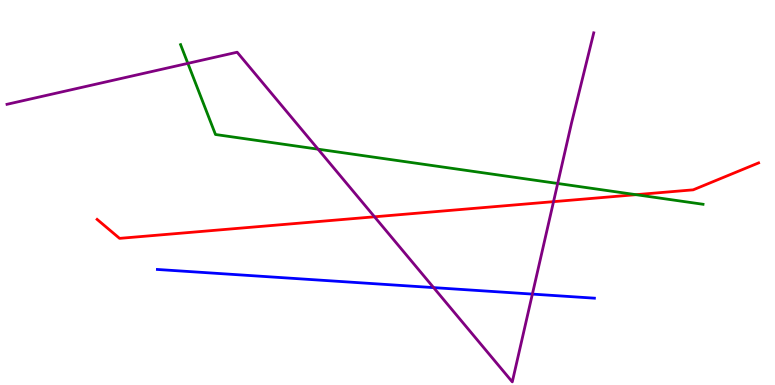[{'lines': ['blue', 'red'], 'intersections': []}, {'lines': ['green', 'red'], 'intersections': [{'x': 8.21, 'y': 4.94}]}, {'lines': ['purple', 'red'], 'intersections': [{'x': 4.83, 'y': 4.37}, {'x': 7.14, 'y': 4.76}]}, {'lines': ['blue', 'green'], 'intersections': []}, {'lines': ['blue', 'purple'], 'intersections': [{'x': 5.59, 'y': 2.53}, {'x': 6.87, 'y': 2.36}]}, {'lines': ['green', 'purple'], 'intersections': [{'x': 2.42, 'y': 8.35}, {'x': 4.1, 'y': 6.13}, {'x': 7.2, 'y': 5.23}]}]